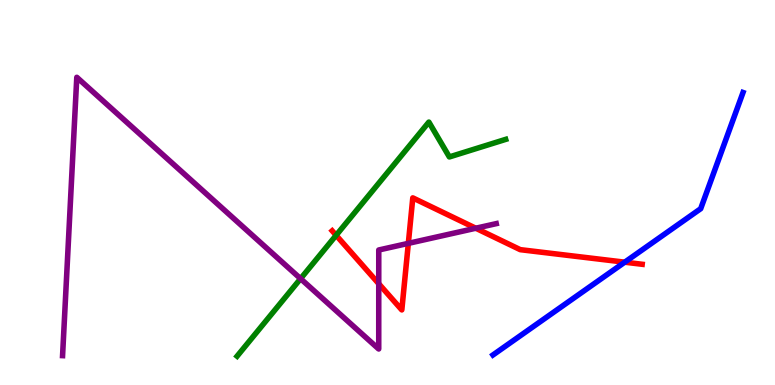[{'lines': ['blue', 'red'], 'intersections': [{'x': 8.06, 'y': 3.19}]}, {'lines': ['green', 'red'], 'intersections': [{'x': 4.34, 'y': 3.89}]}, {'lines': ['purple', 'red'], 'intersections': [{'x': 4.89, 'y': 2.63}, {'x': 5.27, 'y': 3.68}, {'x': 6.14, 'y': 4.07}]}, {'lines': ['blue', 'green'], 'intersections': []}, {'lines': ['blue', 'purple'], 'intersections': []}, {'lines': ['green', 'purple'], 'intersections': [{'x': 3.88, 'y': 2.76}]}]